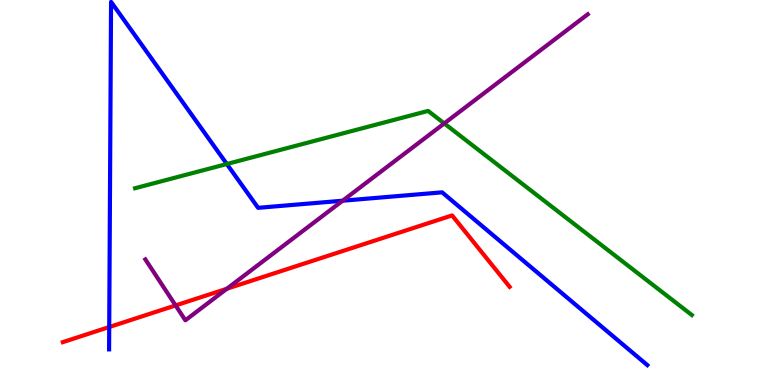[{'lines': ['blue', 'red'], 'intersections': [{'x': 1.41, 'y': 1.51}]}, {'lines': ['green', 'red'], 'intersections': []}, {'lines': ['purple', 'red'], 'intersections': [{'x': 2.27, 'y': 2.07}, {'x': 2.93, 'y': 2.5}]}, {'lines': ['blue', 'green'], 'intersections': [{'x': 2.93, 'y': 5.74}]}, {'lines': ['blue', 'purple'], 'intersections': [{'x': 4.42, 'y': 4.79}]}, {'lines': ['green', 'purple'], 'intersections': [{'x': 5.73, 'y': 6.79}]}]